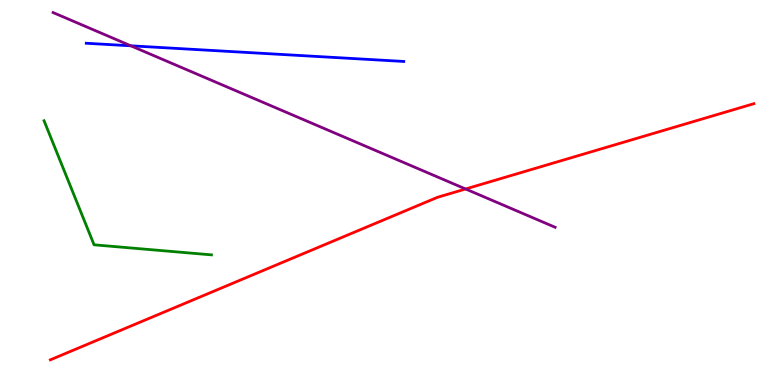[{'lines': ['blue', 'red'], 'intersections': []}, {'lines': ['green', 'red'], 'intersections': []}, {'lines': ['purple', 'red'], 'intersections': [{'x': 6.01, 'y': 5.09}]}, {'lines': ['blue', 'green'], 'intersections': []}, {'lines': ['blue', 'purple'], 'intersections': [{'x': 1.69, 'y': 8.81}]}, {'lines': ['green', 'purple'], 'intersections': []}]